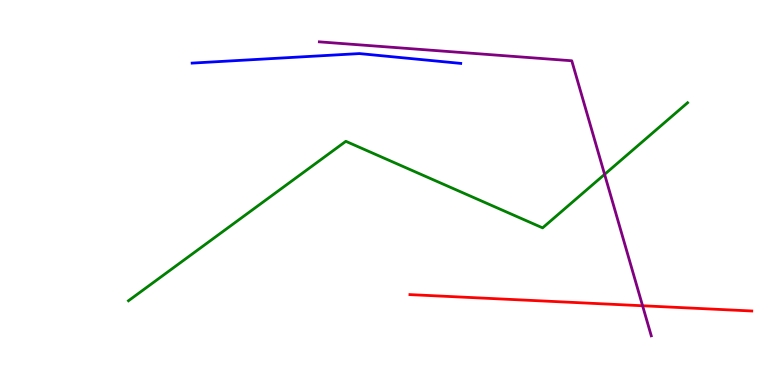[{'lines': ['blue', 'red'], 'intersections': []}, {'lines': ['green', 'red'], 'intersections': []}, {'lines': ['purple', 'red'], 'intersections': [{'x': 8.29, 'y': 2.06}]}, {'lines': ['blue', 'green'], 'intersections': []}, {'lines': ['blue', 'purple'], 'intersections': []}, {'lines': ['green', 'purple'], 'intersections': [{'x': 7.8, 'y': 5.47}]}]